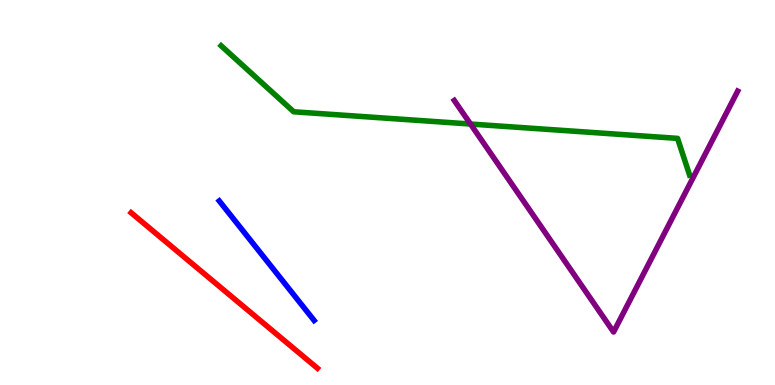[{'lines': ['blue', 'red'], 'intersections': []}, {'lines': ['green', 'red'], 'intersections': []}, {'lines': ['purple', 'red'], 'intersections': []}, {'lines': ['blue', 'green'], 'intersections': []}, {'lines': ['blue', 'purple'], 'intersections': []}, {'lines': ['green', 'purple'], 'intersections': [{'x': 6.07, 'y': 6.78}]}]